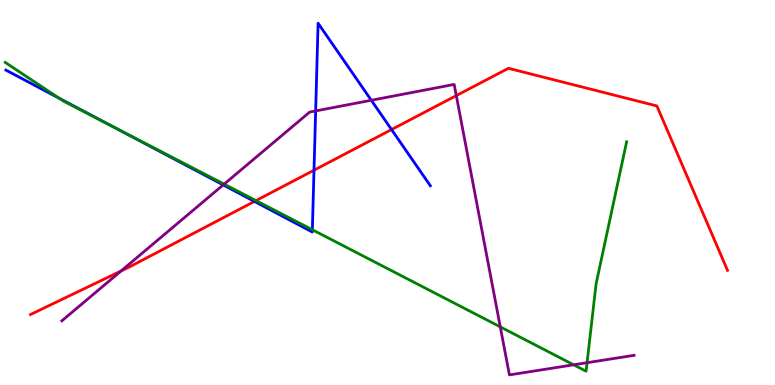[{'lines': ['blue', 'red'], 'intersections': [{'x': 3.28, 'y': 4.77}, {'x': 4.05, 'y': 5.58}, {'x': 5.05, 'y': 6.63}]}, {'lines': ['green', 'red'], 'intersections': [{'x': 3.3, 'y': 4.79}]}, {'lines': ['purple', 'red'], 'intersections': [{'x': 1.56, 'y': 2.96}, {'x': 5.89, 'y': 7.52}]}, {'lines': ['blue', 'green'], 'intersections': [{'x': 0.766, 'y': 7.45}, {'x': 1.45, 'y': 6.72}, {'x': 4.03, 'y': 4.03}]}, {'lines': ['blue', 'purple'], 'intersections': [{'x': 2.88, 'y': 5.2}, {'x': 4.07, 'y': 7.12}, {'x': 4.79, 'y': 7.4}]}, {'lines': ['green', 'purple'], 'intersections': [{'x': 2.89, 'y': 5.22}, {'x': 6.46, 'y': 1.51}, {'x': 7.4, 'y': 0.524}, {'x': 7.57, 'y': 0.579}]}]